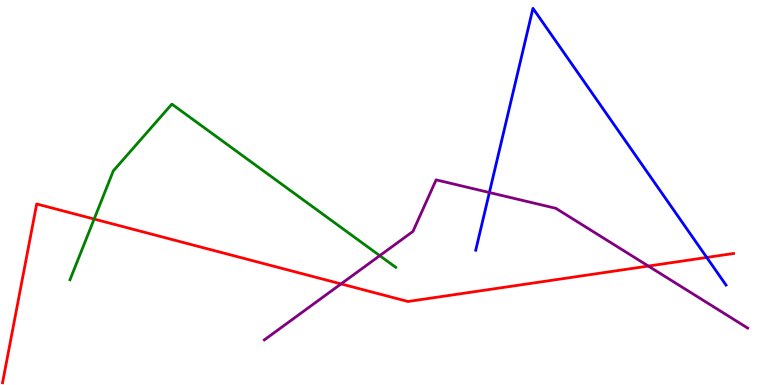[{'lines': ['blue', 'red'], 'intersections': [{'x': 9.12, 'y': 3.31}]}, {'lines': ['green', 'red'], 'intersections': [{'x': 1.21, 'y': 4.31}]}, {'lines': ['purple', 'red'], 'intersections': [{'x': 4.4, 'y': 2.63}, {'x': 8.37, 'y': 3.09}]}, {'lines': ['blue', 'green'], 'intersections': []}, {'lines': ['blue', 'purple'], 'intersections': [{'x': 6.31, 'y': 5.0}]}, {'lines': ['green', 'purple'], 'intersections': [{'x': 4.9, 'y': 3.36}]}]